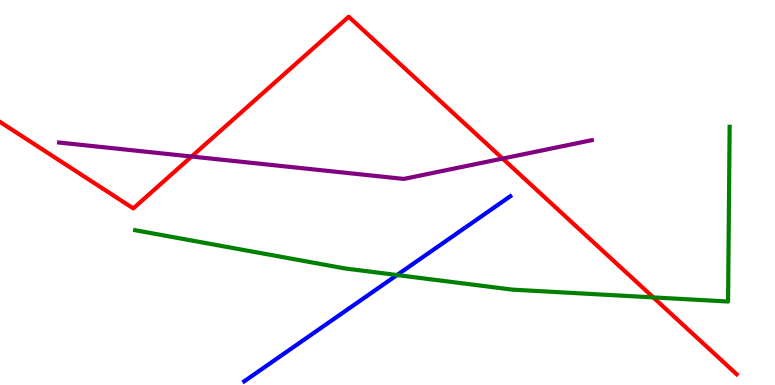[{'lines': ['blue', 'red'], 'intersections': []}, {'lines': ['green', 'red'], 'intersections': [{'x': 8.43, 'y': 2.28}]}, {'lines': ['purple', 'red'], 'intersections': [{'x': 2.47, 'y': 5.93}, {'x': 6.49, 'y': 5.88}]}, {'lines': ['blue', 'green'], 'intersections': [{'x': 5.12, 'y': 2.86}]}, {'lines': ['blue', 'purple'], 'intersections': []}, {'lines': ['green', 'purple'], 'intersections': []}]